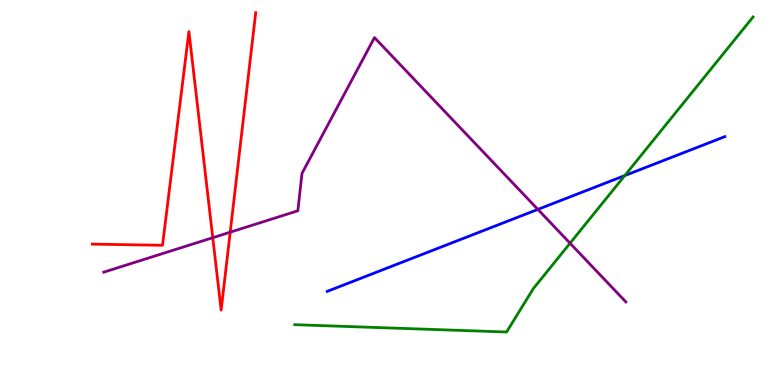[{'lines': ['blue', 'red'], 'intersections': []}, {'lines': ['green', 'red'], 'intersections': []}, {'lines': ['purple', 'red'], 'intersections': [{'x': 2.75, 'y': 3.83}, {'x': 2.97, 'y': 3.97}]}, {'lines': ['blue', 'green'], 'intersections': [{'x': 8.06, 'y': 5.44}]}, {'lines': ['blue', 'purple'], 'intersections': [{'x': 6.94, 'y': 4.56}]}, {'lines': ['green', 'purple'], 'intersections': [{'x': 7.36, 'y': 3.68}]}]